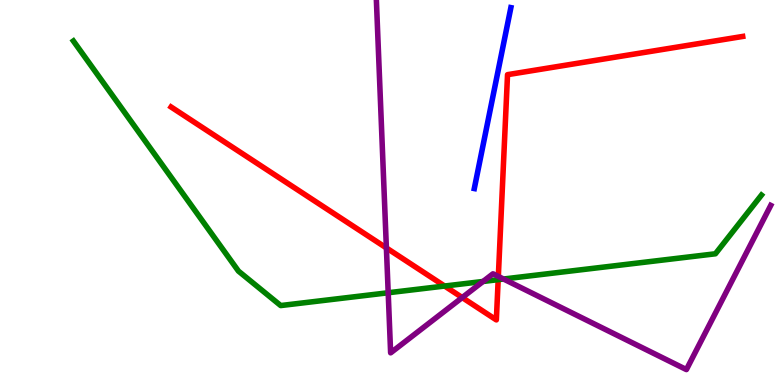[{'lines': ['blue', 'red'], 'intersections': []}, {'lines': ['green', 'red'], 'intersections': [{'x': 5.74, 'y': 2.57}, {'x': 6.43, 'y': 2.74}]}, {'lines': ['purple', 'red'], 'intersections': [{'x': 4.99, 'y': 3.56}, {'x': 5.96, 'y': 2.27}, {'x': 6.43, 'y': 2.82}]}, {'lines': ['blue', 'green'], 'intersections': []}, {'lines': ['blue', 'purple'], 'intersections': []}, {'lines': ['green', 'purple'], 'intersections': [{'x': 5.01, 'y': 2.4}, {'x': 6.23, 'y': 2.69}, {'x': 6.5, 'y': 2.75}]}]